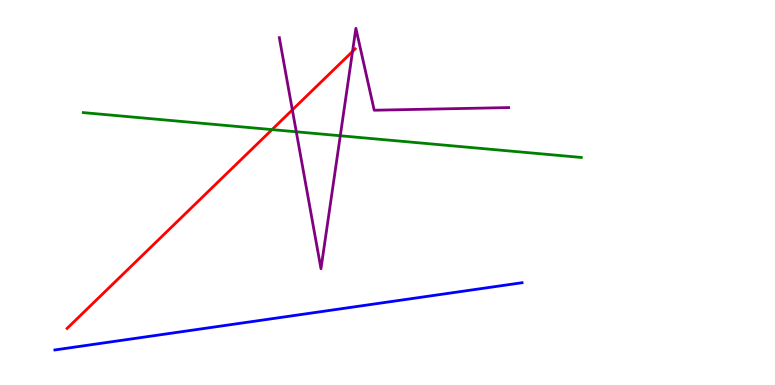[{'lines': ['blue', 'red'], 'intersections': []}, {'lines': ['green', 'red'], 'intersections': [{'x': 3.51, 'y': 6.63}]}, {'lines': ['purple', 'red'], 'intersections': [{'x': 3.77, 'y': 7.15}, {'x': 4.55, 'y': 8.66}]}, {'lines': ['blue', 'green'], 'intersections': []}, {'lines': ['blue', 'purple'], 'intersections': []}, {'lines': ['green', 'purple'], 'intersections': [{'x': 3.82, 'y': 6.58}, {'x': 4.39, 'y': 6.47}]}]